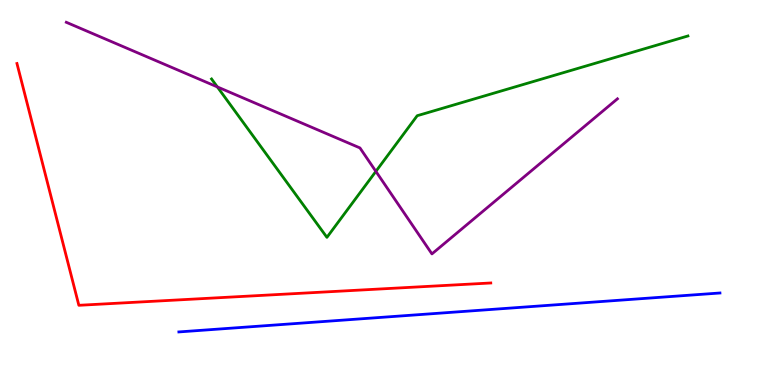[{'lines': ['blue', 'red'], 'intersections': []}, {'lines': ['green', 'red'], 'intersections': []}, {'lines': ['purple', 'red'], 'intersections': []}, {'lines': ['blue', 'green'], 'intersections': []}, {'lines': ['blue', 'purple'], 'intersections': []}, {'lines': ['green', 'purple'], 'intersections': [{'x': 2.8, 'y': 7.74}, {'x': 4.85, 'y': 5.55}]}]